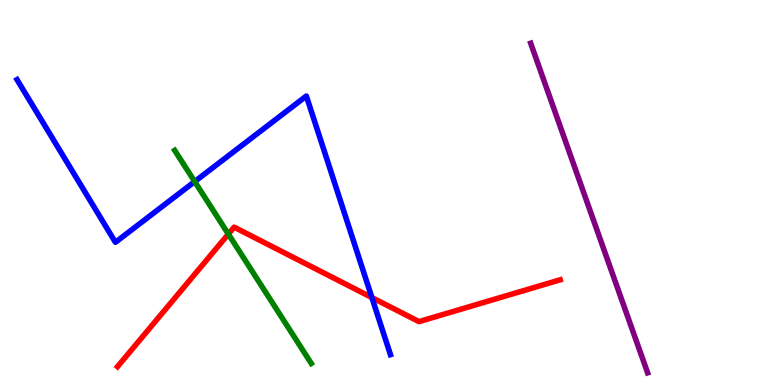[{'lines': ['blue', 'red'], 'intersections': [{'x': 4.8, 'y': 2.27}]}, {'lines': ['green', 'red'], 'intersections': [{'x': 2.95, 'y': 3.92}]}, {'lines': ['purple', 'red'], 'intersections': []}, {'lines': ['blue', 'green'], 'intersections': [{'x': 2.51, 'y': 5.28}]}, {'lines': ['blue', 'purple'], 'intersections': []}, {'lines': ['green', 'purple'], 'intersections': []}]